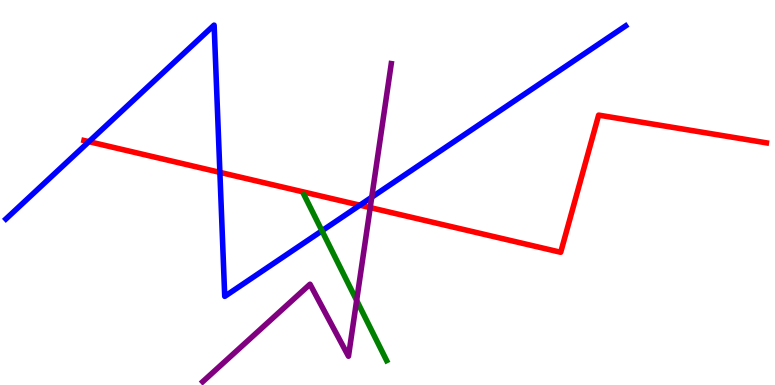[{'lines': ['blue', 'red'], 'intersections': [{'x': 1.15, 'y': 6.32}, {'x': 2.84, 'y': 5.52}, {'x': 4.64, 'y': 4.67}]}, {'lines': ['green', 'red'], 'intersections': []}, {'lines': ['purple', 'red'], 'intersections': [{'x': 4.78, 'y': 4.61}]}, {'lines': ['blue', 'green'], 'intersections': [{'x': 4.15, 'y': 4.01}]}, {'lines': ['blue', 'purple'], 'intersections': [{'x': 4.8, 'y': 4.88}]}, {'lines': ['green', 'purple'], 'intersections': [{'x': 4.6, 'y': 2.2}]}]